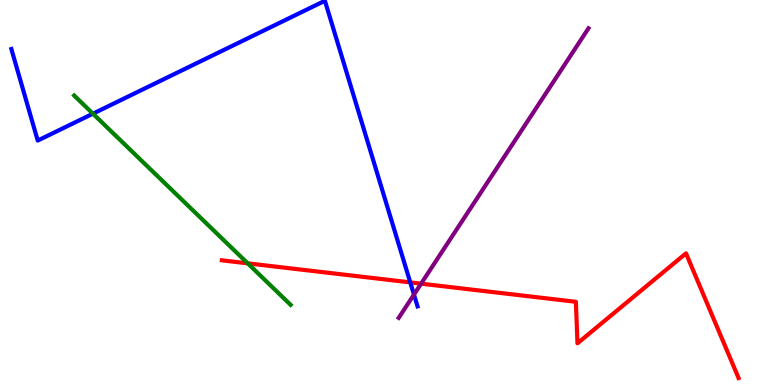[{'lines': ['blue', 'red'], 'intersections': [{'x': 5.29, 'y': 2.66}]}, {'lines': ['green', 'red'], 'intersections': [{'x': 3.2, 'y': 3.16}]}, {'lines': ['purple', 'red'], 'intersections': [{'x': 5.43, 'y': 2.63}]}, {'lines': ['blue', 'green'], 'intersections': [{'x': 1.2, 'y': 7.05}]}, {'lines': ['blue', 'purple'], 'intersections': [{'x': 5.34, 'y': 2.35}]}, {'lines': ['green', 'purple'], 'intersections': []}]